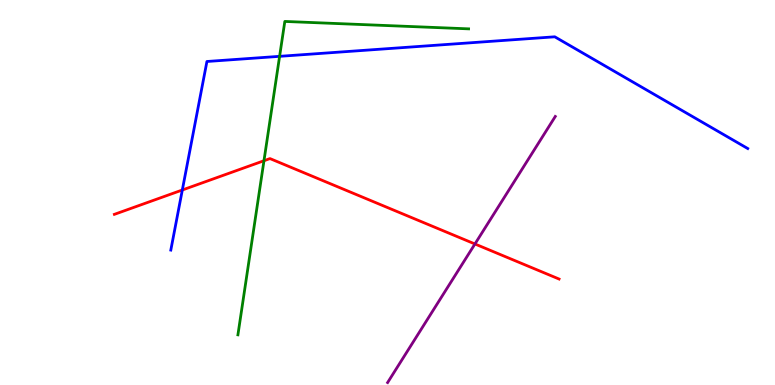[{'lines': ['blue', 'red'], 'intersections': [{'x': 2.35, 'y': 5.06}]}, {'lines': ['green', 'red'], 'intersections': [{'x': 3.41, 'y': 5.83}]}, {'lines': ['purple', 'red'], 'intersections': [{'x': 6.13, 'y': 3.66}]}, {'lines': ['blue', 'green'], 'intersections': [{'x': 3.61, 'y': 8.54}]}, {'lines': ['blue', 'purple'], 'intersections': []}, {'lines': ['green', 'purple'], 'intersections': []}]